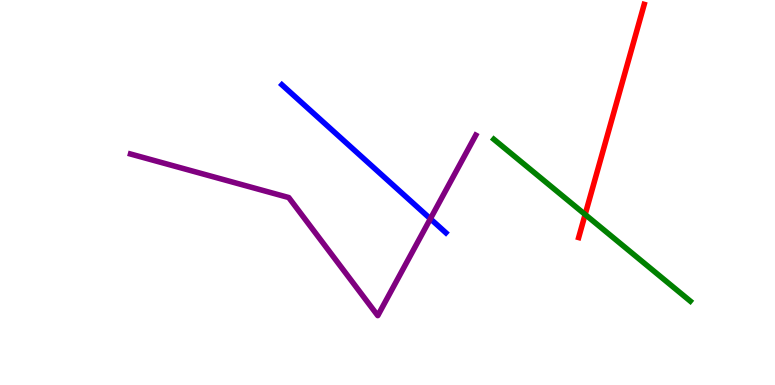[{'lines': ['blue', 'red'], 'intersections': []}, {'lines': ['green', 'red'], 'intersections': [{'x': 7.55, 'y': 4.43}]}, {'lines': ['purple', 'red'], 'intersections': []}, {'lines': ['blue', 'green'], 'intersections': []}, {'lines': ['blue', 'purple'], 'intersections': [{'x': 5.55, 'y': 4.32}]}, {'lines': ['green', 'purple'], 'intersections': []}]